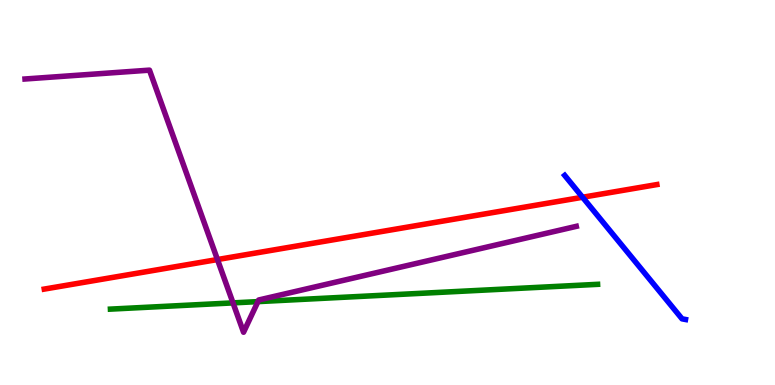[{'lines': ['blue', 'red'], 'intersections': [{'x': 7.52, 'y': 4.88}]}, {'lines': ['green', 'red'], 'intersections': []}, {'lines': ['purple', 'red'], 'intersections': [{'x': 2.81, 'y': 3.26}]}, {'lines': ['blue', 'green'], 'intersections': []}, {'lines': ['blue', 'purple'], 'intersections': []}, {'lines': ['green', 'purple'], 'intersections': [{'x': 3.01, 'y': 2.13}, {'x': 3.33, 'y': 2.17}]}]